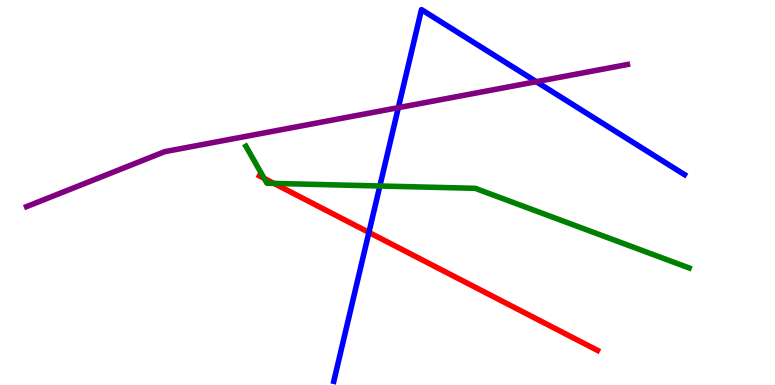[{'lines': ['blue', 'red'], 'intersections': [{'x': 4.76, 'y': 3.96}]}, {'lines': ['green', 'red'], 'intersections': [{'x': 3.41, 'y': 5.37}, {'x': 3.54, 'y': 5.24}]}, {'lines': ['purple', 'red'], 'intersections': []}, {'lines': ['blue', 'green'], 'intersections': [{'x': 4.9, 'y': 5.17}]}, {'lines': ['blue', 'purple'], 'intersections': [{'x': 5.14, 'y': 7.2}, {'x': 6.92, 'y': 7.88}]}, {'lines': ['green', 'purple'], 'intersections': []}]